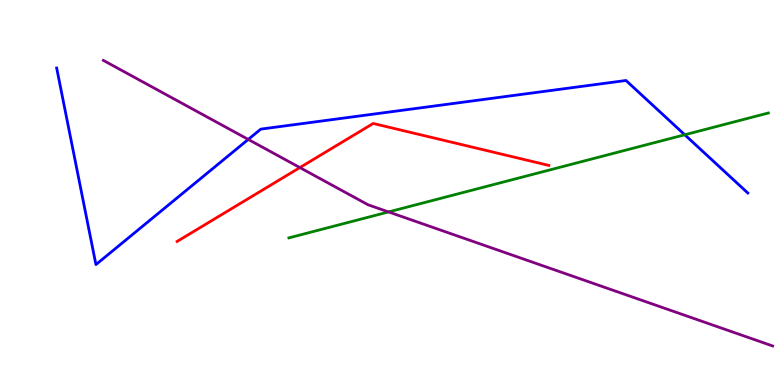[{'lines': ['blue', 'red'], 'intersections': []}, {'lines': ['green', 'red'], 'intersections': []}, {'lines': ['purple', 'red'], 'intersections': [{'x': 3.87, 'y': 5.65}]}, {'lines': ['blue', 'green'], 'intersections': [{'x': 8.84, 'y': 6.5}]}, {'lines': ['blue', 'purple'], 'intersections': [{'x': 3.2, 'y': 6.38}]}, {'lines': ['green', 'purple'], 'intersections': [{'x': 5.01, 'y': 4.5}]}]